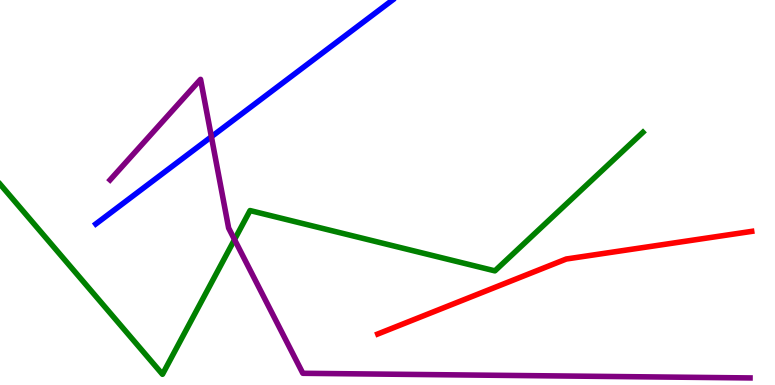[{'lines': ['blue', 'red'], 'intersections': []}, {'lines': ['green', 'red'], 'intersections': []}, {'lines': ['purple', 'red'], 'intersections': []}, {'lines': ['blue', 'green'], 'intersections': []}, {'lines': ['blue', 'purple'], 'intersections': [{'x': 2.73, 'y': 6.45}]}, {'lines': ['green', 'purple'], 'intersections': [{'x': 3.03, 'y': 3.78}]}]